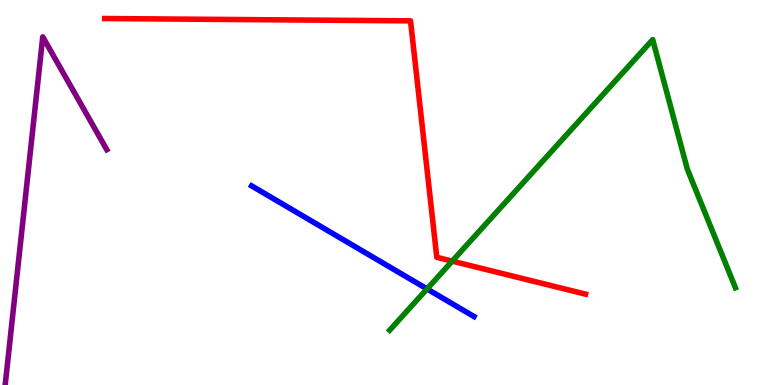[{'lines': ['blue', 'red'], 'intersections': []}, {'lines': ['green', 'red'], 'intersections': [{'x': 5.83, 'y': 3.22}]}, {'lines': ['purple', 'red'], 'intersections': []}, {'lines': ['blue', 'green'], 'intersections': [{'x': 5.51, 'y': 2.5}]}, {'lines': ['blue', 'purple'], 'intersections': []}, {'lines': ['green', 'purple'], 'intersections': []}]